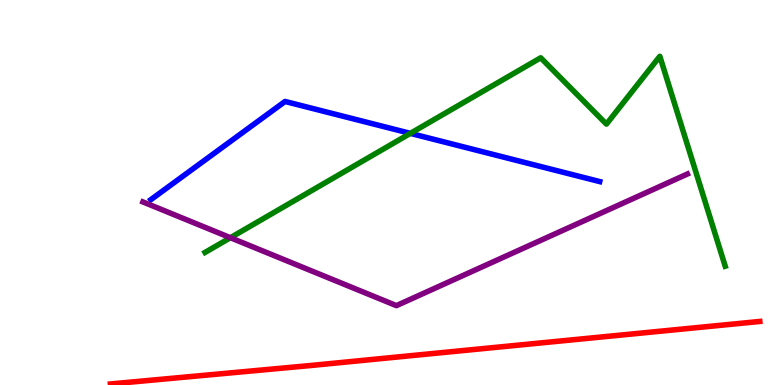[{'lines': ['blue', 'red'], 'intersections': []}, {'lines': ['green', 'red'], 'intersections': []}, {'lines': ['purple', 'red'], 'intersections': []}, {'lines': ['blue', 'green'], 'intersections': [{'x': 5.3, 'y': 6.54}]}, {'lines': ['blue', 'purple'], 'intersections': []}, {'lines': ['green', 'purple'], 'intersections': [{'x': 2.97, 'y': 3.83}]}]